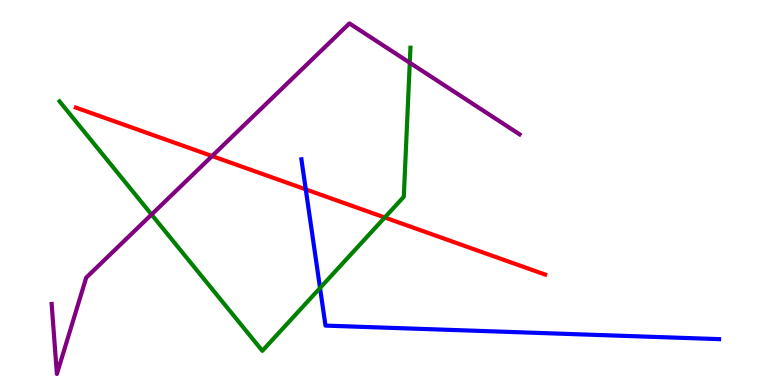[{'lines': ['blue', 'red'], 'intersections': [{'x': 3.95, 'y': 5.08}]}, {'lines': ['green', 'red'], 'intersections': [{'x': 4.96, 'y': 4.35}]}, {'lines': ['purple', 'red'], 'intersections': [{'x': 2.74, 'y': 5.95}]}, {'lines': ['blue', 'green'], 'intersections': [{'x': 4.13, 'y': 2.52}]}, {'lines': ['blue', 'purple'], 'intersections': []}, {'lines': ['green', 'purple'], 'intersections': [{'x': 1.96, 'y': 4.43}, {'x': 5.29, 'y': 8.37}]}]